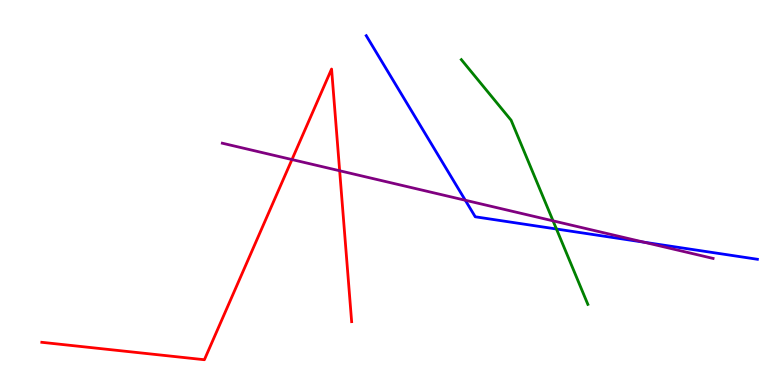[{'lines': ['blue', 'red'], 'intersections': []}, {'lines': ['green', 'red'], 'intersections': []}, {'lines': ['purple', 'red'], 'intersections': [{'x': 3.77, 'y': 5.86}, {'x': 4.38, 'y': 5.56}]}, {'lines': ['blue', 'green'], 'intersections': [{'x': 7.18, 'y': 4.05}]}, {'lines': ['blue', 'purple'], 'intersections': [{'x': 6.0, 'y': 4.8}, {'x': 8.31, 'y': 3.71}]}, {'lines': ['green', 'purple'], 'intersections': [{'x': 7.14, 'y': 4.26}]}]